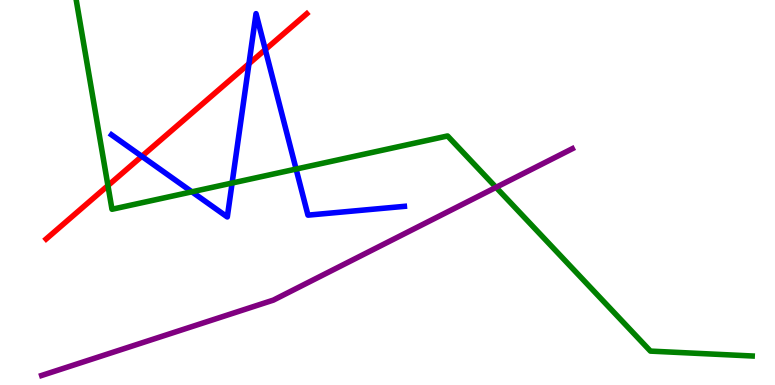[{'lines': ['blue', 'red'], 'intersections': [{'x': 1.83, 'y': 5.94}, {'x': 3.21, 'y': 8.35}, {'x': 3.42, 'y': 8.71}]}, {'lines': ['green', 'red'], 'intersections': [{'x': 1.39, 'y': 5.18}]}, {'lines': ['purple', 'red'], 'intersections': []}, {'lines': ['blue', 'green'], 'intersections': [{'x': 2.48, 'y': 5.02}, {'x': 2.99, 'y': 5.25}, {'x': 3.82, 'y': 5.61}]}, {'lines': ['blue', 'purple'], 'intersections': []}, {'lines': ['green', 'purple'], 'intersections': [{'x': 6.4, 'y': 5.13}]}]